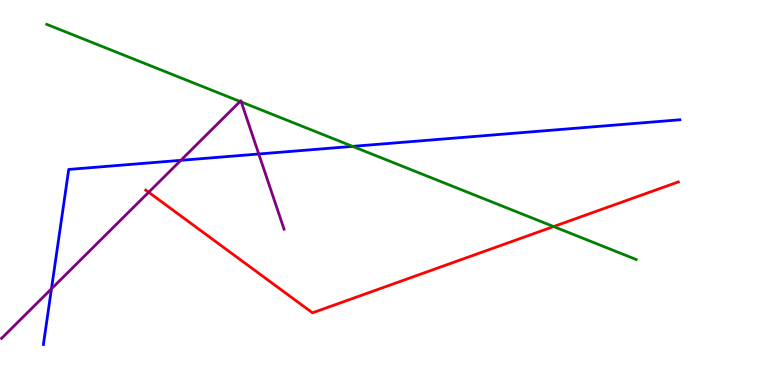[{'lines': ['blue', 'red'], 'intersections': []}, {'lines': ['green', 'red'], 'intersections': [{'x': 7.14, 'y': 4.12}]}, {'lines': ['purple', 'red'], 'intersections': [{'x': 1.92, 'y': 5.01}]}, {'lines': ['blue', 'green'], 'intersections': [{'x': 4.55, 'y': 6.2}]}, {'lines': ['blue', 'purple'], 'intersections': [{'x': 0.664, 'y': 2.5}, {'x': 2.33, 'y': 5.84}, {'x': 3.34, 'y': 6.0}]}, {'lines': ['green', 'purple'], 'intersections': [{'x': 3.1, 'y': 7.36}, {'x': 3.11, 'y': 7.35}]}]